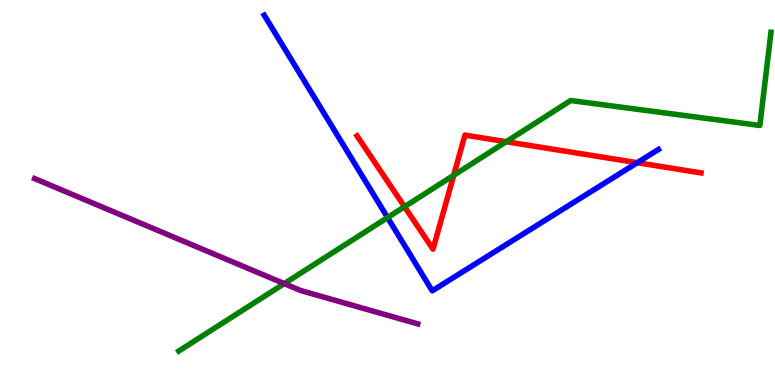[{'lines': ['blue', 'red'], 'intersections': [{'x': 8.22, 'y': 5.77}]}, {'lines': ['green', 'red'], 'intersections': [{'x': 5.22, 'y': 4.63}, {'x': 5.85, 'y': 5.45}, {'x': 6.53, 'y': 6.32}]}, {'lines': ['purple', 'red'], 'intersections': []}, {'lines': ['blue', 'green'], 'intersections': [{'x': 5.0, 'y': 4.35}]}, {'lines': ['blue', 'purple'], 'intersections': []}, {'lines': ['green', 'purple'], 'intersections': [{'x': 3.67, 'y': 2.63}]}]